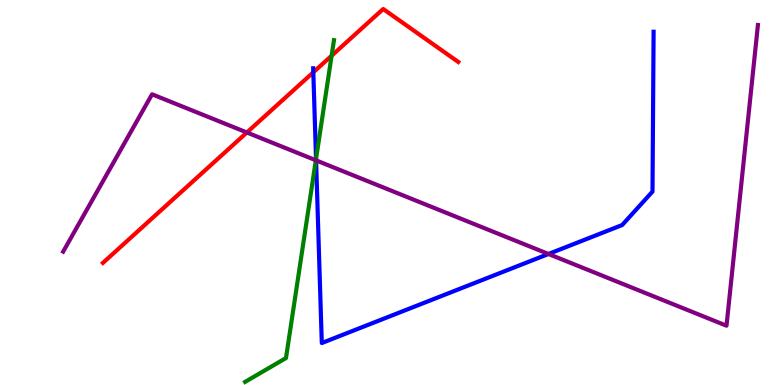[{'lines': ['blue', 'red'], 'intersections': [{'x': 4.04, 'y': 8.12}]}, {'lines': ['green', 'red'], 'intersections': [{'x': 4.28, 'y': 8.55}]}, {'lines': ['purple', 'red'], 'intersections': [{'x': 3.19, 'y': 6.56}]}, {'lines': ['blue', 'green'], 'intersections': [{'x': 4.08, 'y': 5.87}]}, {'lines': ['blue', 'purple'], 'intersections': [{'x': 4.08, 'y': 5.83}, {'x': 7.08, 'y': 3.4}]}, {'lines': ['green', 'purple'], 'intersections': [{'x': 4.08, 'y': 5.84}]}]